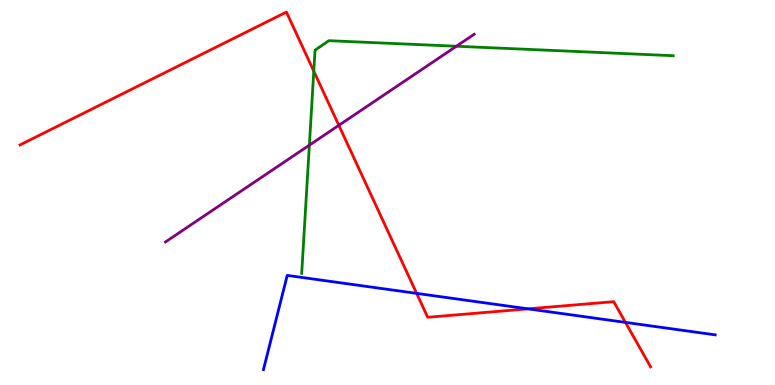[{'lines': ['blue', 'red'], 'intersections': [{'x': 5.38, 'y': 2.38}, {'x': 6.81, 'y': 1.98}, {'x': 8.07, 'y': 1.63}]}, {'lines': ['green', 'red'], 'intersections': [{'x': 4.05, 'y': 8.15}]}, {'lines': ['purple', 'red'], 'intersections': [{'x': 4.37, 'y': 6.74}]}, {'lines': ['blue', 'green'], 'intersections': []}, {'lines': ['blue', 'purple'], 'intersections': []}, {'lines': ['green', 'purple'], 'intersections': [{'x': 3.99, 'y': 6.23}, {'x': 5.89, 'y': 8.8}]}]